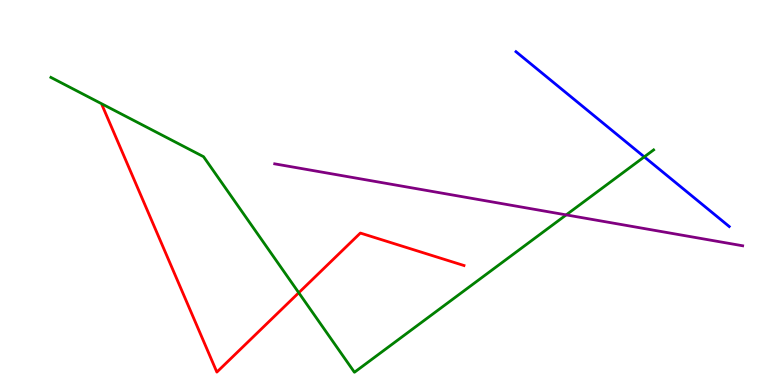[{'lines': ['blue', 'red'], 'intersections': []}, {'lines': ['green', 'red'], 'intersections': [{'x': 3.86, 'y': 2.4}]}, {'lines': ['purple', 'red'], 'intersections': []}, {'lines': ['blue', 'green'], 'intersections': [{'x': 8.31, 'y': 5.93}]}, {'lines': ['blue', 'purple'], 'intersections': []}, {'lines': ['green', 'purple'], 'intersections': [{'x': 7.31, 'y': 4.42}]}]